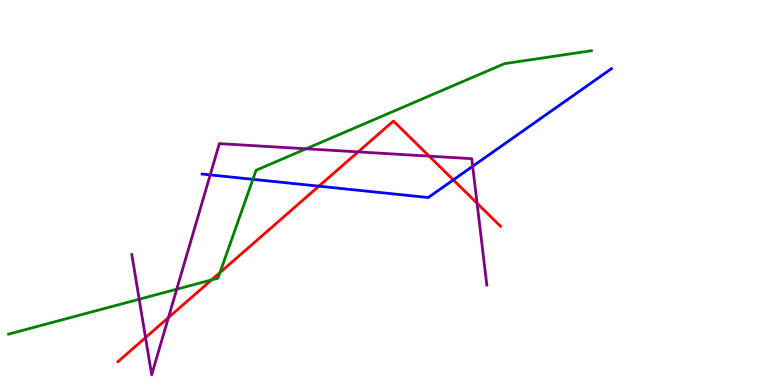[{'lines': ['blue', 'red'], 'intersections': [{'x': 4.11, 'y': 5.16}, {'x': 5.85, 'y': 5.33}]}, {'lines': ['green', 'red'], 'intersections': [{'x': 2.73, 'y': 2.73}, {'x': 2.84, 'y': 2.92}]}, {'lines': ['purple', 'red'], 'intersections': [{'x': 1.88, 'y': 1.23}, {'x': 2.17, 'y': 1.75}, {'x': 4.62, 'y': 6.05}, {'x': 5.54, 'y': 5.94}, {'x': 6.16, 'y': 4.72}]}, {'lines': ['blue', 'green'], 'intersections': [{'x': 3.26, 'y': 5.34}]}, {'lines': ['blue', 'purple'], 'intersections': [{'x': 2.71, 'y': 5.46}, {'x': 6.1, 'y': 5.68}]}, {'lines': ['green', 'purple'], 'intersections': [{'x': 1.8, 'y': 2.23}, {'x': 2.28, 'y': 2.49}, {'x': 3.95, 'y': 6.14}]}]